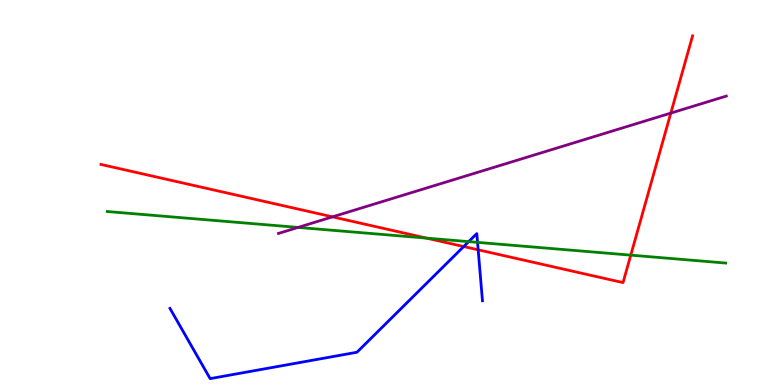[{'lines': ['blue', 'red'], 'intersections': [{'x': 5.98, 'y': 3.6}, {'x': 6.17, 'y': 3.51}]}, {'lines': ['green', 'red'], 'intersections': [{'x': 5.5, 'y': 3.82}, {'x': 8.14, 'y': 3.37}]}, {'lines': ['purple', 'red'], 'intersections': [{'x': 4.29, 'y': 4.37}, {'x': 8.66, 'y': 7.06}]}, {'lines': ['blue', 'green'], 'intersections': [{'x': 6.05, 'y': 3.72}, {'x': 6.16, 'y': 3.7}]}, {'lines': ['blue', 'purple'], 'intersections': []}, {'lines': ['green', 'purple'], 'intersections': [{'x': 3.85, 'y': 4.09}]}]